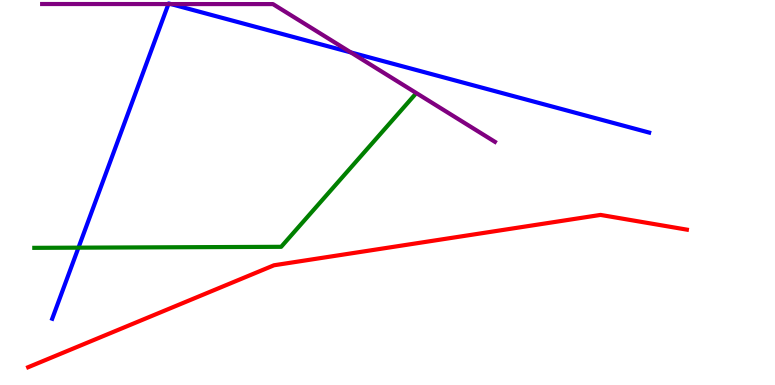[{'lines': ['blue', 'red'], 'intersections': []}, {'lines': ['green', 'red'], 'intersections': []}, {'lines': ['purple', 'red'], 'intersections': []}, {'lines': ['blue', 'green'], 'intersections': [{'x': 1.01, 'y': 3.57}]}, {'lines': ['blue', 'purple'], 'intersections': [{'x': 2.17, 'y': 9.89}, {'x': 2.2, 'y': 9.89}, {'x': 4.53, 'y': 8.64}]}, {'lines': ['green', 'purple'], 'intersections': []}]